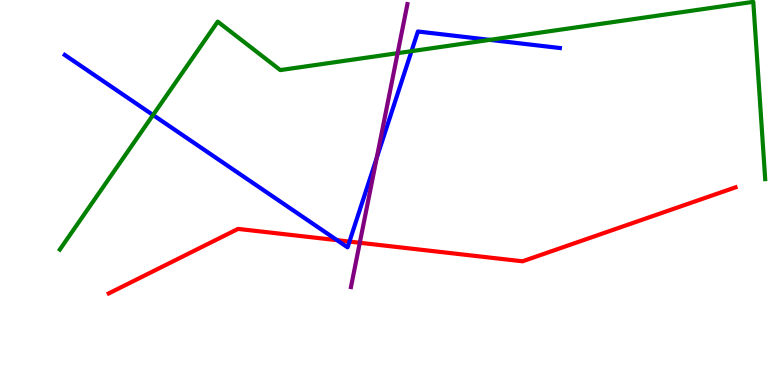[{'lines': ['blue', 'red'], 'intersections': [{'x': 4.35, 'y': 3.76}, {'x': 4.51, 'y': 3.72}]}, {'lines': ['green', 'red'], 'intersections': []}, {'lines': ['purple', 'red'], 'intersections': [{'x': 4.64, 'y': 3.69}]}, {'lines': ['blue', 'green'], 'intersections': [{'x': 1.97, 'y': 7.01}, {'x': 5.31, 'y': 8.67}, {'x': 6.32, 'y': 8.96}]}, {'lines': ['blue', 'purple'], 'intersections': [{'x': 4.86, 'y': 5.9}]}, {'lines': ['green', 'purple'], 'intersections': [{'x': 5.13, 'y': 8.62}]}]